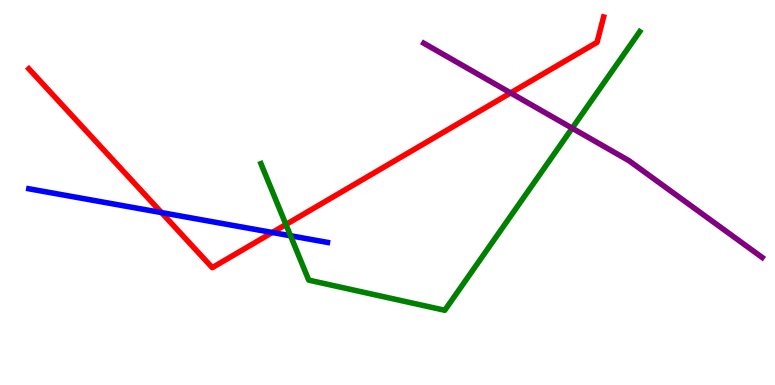[{'lines': ['blue', 'red'], 'intersections': [{'x': 2.08, 'y': 4.48}, {'x': 3.51, 'y': 3.96}]}, {'lines': ['green', 'red'], 'intersections': [{'x': 3.69, 'y': 4.17}]}, {'lines': ['purple', 'red'], 'intersections': [{'x': 6.59, 'y': 7.59}]}, {'lines': ['blue', 'green'], 'intersections': [{'x': 3.75, 'y': 3.88}]}, {'lines': ['blue', 'purple'], 'intersections': []}, {'lines': ['green', 'purple'], 'intersections': [{'x': 7.38, 'y': 6.67}]}]